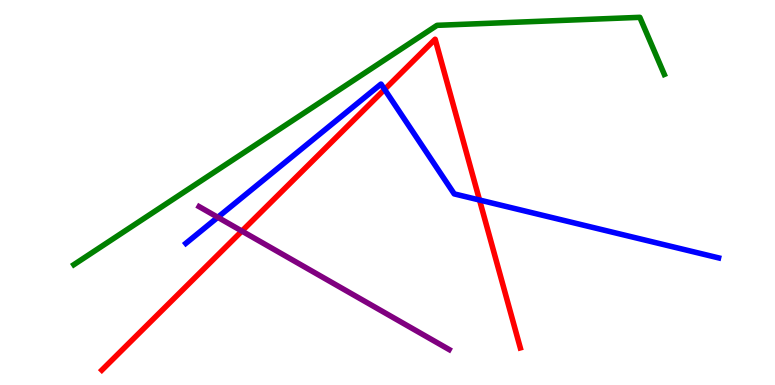[{'lines': ['blue', 'red'], 'intersections': [{'x': 4.96, 'y': 7.68}, {'x': 6.19, 'y': 4.8}]}, {'lines': ['green', 'red'], 'intersections': []}, {'lines': ['purple', 'red'], 'intersections': [{'x': 3.12, 'y': 4.0}]}, {'lines': ['blue', 'green'], 'intersections': []}, {'lines': ['blue', 'purple'], 'intersections': [{'x': 2.81, 'y': 4.36}]}, {'lines': ['green', 'purple'], 'intersections': []}]